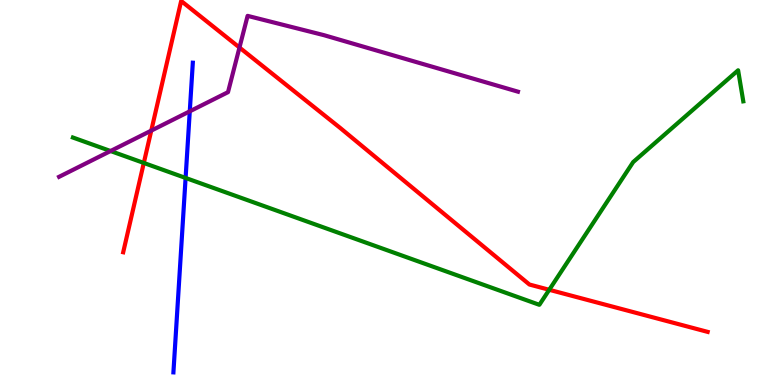[{'lines': ['blue', 'red'], 'intersections': []}, {'lines': ['green', 'red'], 'intersections': [{'x': 1.86, 'y': 5.77}, {'x': 7.09, 'y': 2.47}]}, {'lines': ['purple', 'red'], 'intersections': [{'x': 1.95, 'y': 6.61}, {'x': 3.09, 'y': 8.77}]}, {'lines': ['blue', 'green'], 'intersections': [{'x': 2.39, 'y': 5.38}]}, {'lines': ['blue', 'purple'], 'intersections': [{'x': 2.45, 'y': 7.11}]}, {'lines': ['green', 'purple'], 'intersections': [{'x': 1.43, 'y': 6.08}]}]